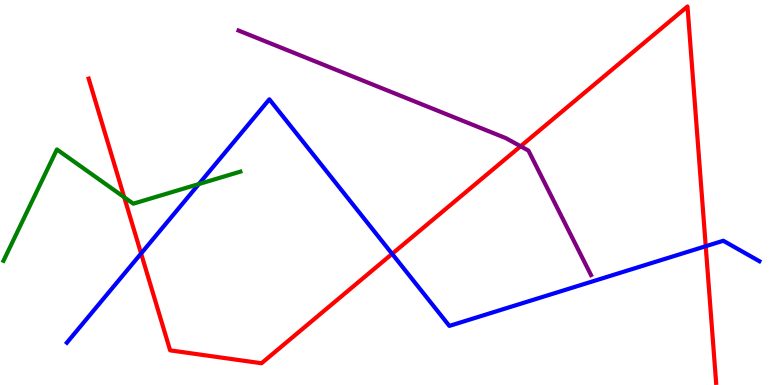[{'lines': ['blue', 'red'], 'intersections': [{'x': 1.82, 'y': 3.42}, {'x': 5.06, 'y': 3.41}, {'x': 9.11, 'y': 3.6}]}, {'lines': ['green', 'red'], 'intersections': [{'x': 1.6, 'y': 4.88}]}, {'lines': ['purple', 'red'], 'intersections': [{'x': 6.72, 'y': 6.2}]}, {'lines': ['blue', 'green'], 'intersections': [{'x': 2.57, 'y': 5.22}]}, {'lines': ['blue', 'purple'], 'intersections': []}, {'lines': ['green', 'purple'], 'intersections': []}]